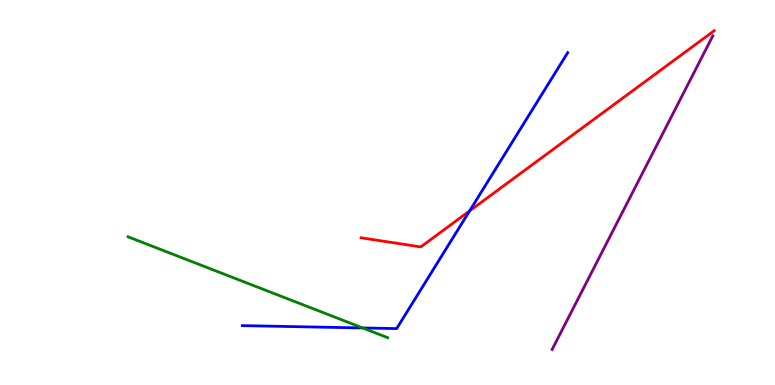[{'lines': ['blue', 'red'], 'intersections': [{'x': 6.06, 'y': 4.52}]}, {'lines': ['green', 'red'], 'intersections': []}, {'lines': ['purple', 'red'], 'intersections': []}, {'lines': ['blue', 'green'], 'intersections': [{'x': 4.68, 'y': 1.48}]}, {'lines': ['blue', 'purple'], 'intersections': []}, {'lines': ['green', 'purple'], 'intersections': []}]